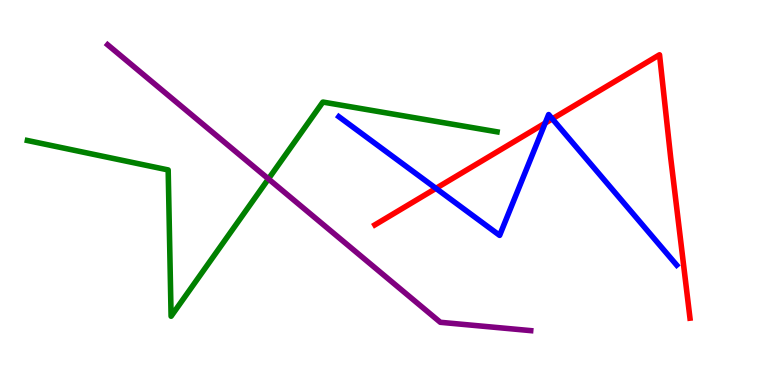[{'lines': ['blue', 'red'], 'intersections': [{'x': 5.63, 'y': 5.11}, {'x': 7.03, 'y': 6.8}, {'x': 7.13, 'y': 6.91}]}, {'lines': ['green', 'red'], 'intersections': []}, {'lines': ['purple', 'red'], 'intersections': []}, {'lines': ['blue', 'green'], 'intersections': []}, {'lines': ['blue', 'purple'], 'intersections': []}, {'lines': ['green', 'purple'], 'intersections': [{'x': 3.46, 'y': 5.35}]}]